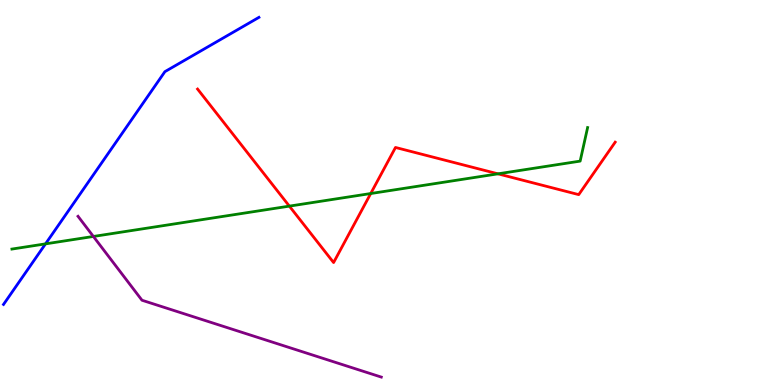[{'lines': ['blue', 'red'], 'intersections': []}, {'lines': ['green', 'red'], 'intersections': [{'x': 3.73, 'y': 4.65}, {'x': 4.78, 'y': 4.97}, {'x': 6.43, 'y': 5.48}]}, {'lines': ['purple', 'red'], 'intersections': []}, {'lines': ['blue', 'green'], 'intersections': [{'x': 0.587, 'y': 3.67}]}, {'lines': ['blue', 'purple'], 'intersections': []}, {'lines': ['green', 'purple'], 'intersections': [{'x': 1.2, 'y': 3.86}]}]